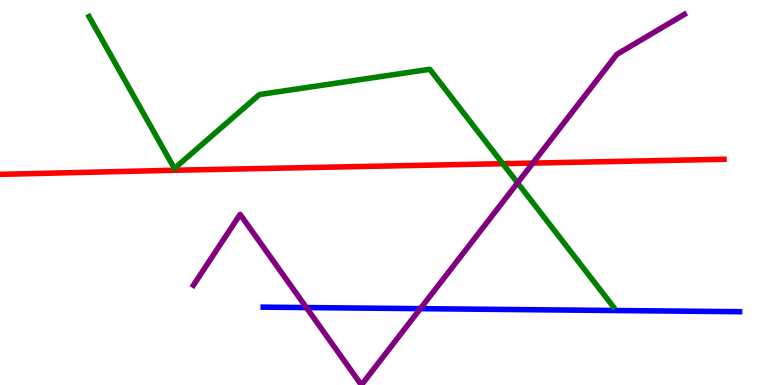[{'lines': ['blue', 'red'], 'intersections': []}, {'lines': ['green', 'red'], 'intersections': [{'x': 6.49, 'y': 5.75}]}, {'lines': ['purple', 'red'], 'intersections': [{'x': 6.88, 'y': 5.76}]}, {'lines': ['blue', 'green'], 'intersections': []}, {'lines': ['blue', 'purple'], 'intersections': [{'x': 3.95, 'y': 2.01}, {'x': 5.42, 'y': 1.98}]}, {'lines': ['green', 'purple'], 'intersections': [{'x': 6.68, 'y': 5.25}]}]